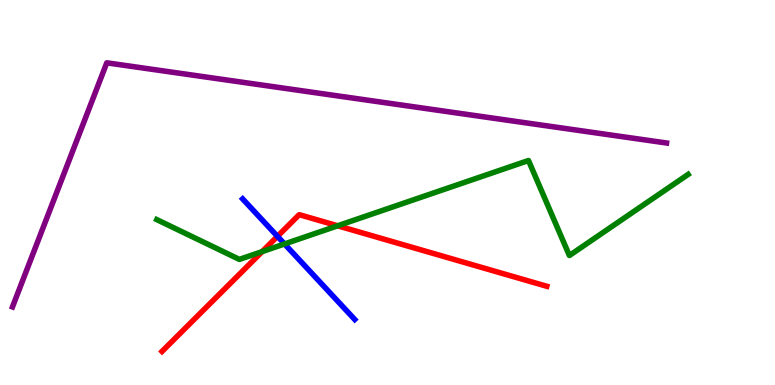[{'lines': ['blue', 'red'], 'intersections': [{'x': 3.58, 'y': 3.86}]}, {'lines': ['green', 'red'], 'intersections': [{'x': 3.38, 'y': 3.46}, {'x': 4.36, 'y': 4.14}]}, {'lines': ['purple', 'red'], 'intersections': []}, {'lines': ['blue', 'green'], 'intersections': [{'x': 3.67, 'y': 3.66}]}, {'lines': ['blue', 'purple'], 'intersections': []}, {'lines': ['green', 'purple'], 'intersections': []}]